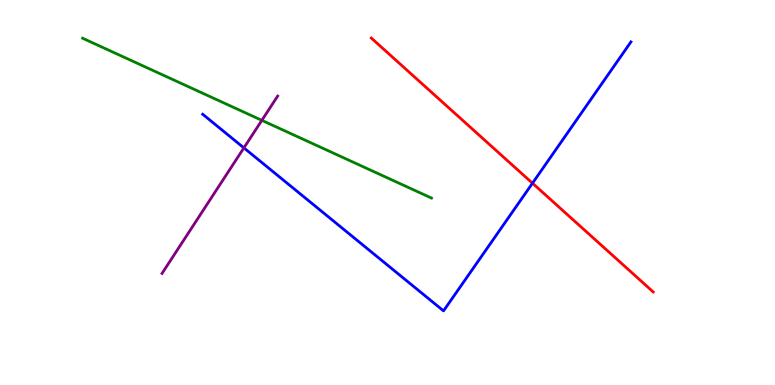[{'lines': ['blue', 'red'], 'intersections': [{'x': 6.87, 'y': 5.24}]}, {'lines': ['green', 'red'], 'intersections': []}, {'lines': ['purple', 'red'], 'intersections': []}, {'lines': ['blue', 'green'], 'intersections': []}, {'lines': ['blue', 'purple'], 'intersections': [{'x': 3.15, 'y': 6.16}]}, {'lines': ['green', 'purple'], 'intersections': [{'x': 3.38, 'y': 6.87}]}]